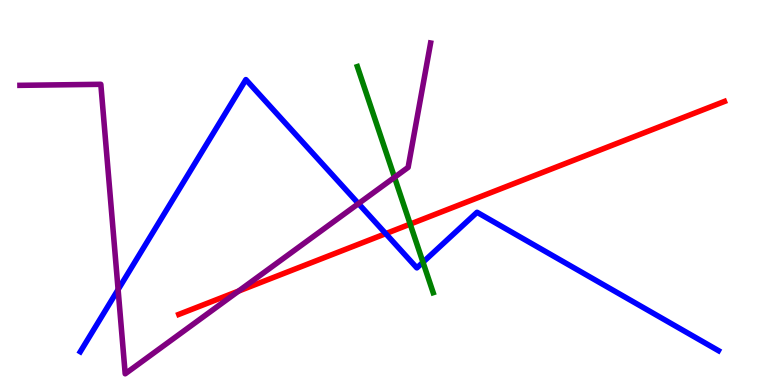[{'lines': ['blue', 'red'], 'intersections': [{'x': 4.98, 'y': 3.93}]}, {'lines': ['green', 'red'], 'intersections': [{'x': 5.29, 'y': 4.18}]}, {'lines': ['purple', 'red'], 'intersections': [{'x': 3.08, 'y': 2.44}]}, {'lines': ['blue', 'green'], 'intersections': [{'x': 5.46, 'y': 3.19}]}, {'lines': ['blue', 'purple'], 'intersections': [{'x': 1.52, 'y': 2.48}, {'x': 4.63, 'y': 4.71}]}, {'lines': ['green', 'purple'], 'intersections': [{'x': 5.09, 'y': 5.39}]}]